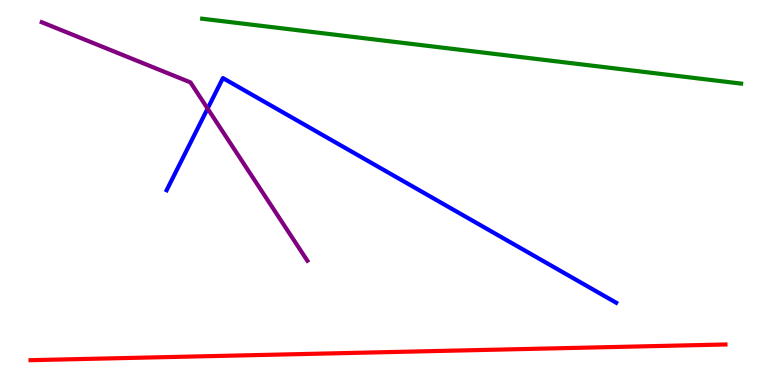[{'lines': ['blue', 'red'], 'intersections': []}, {'lines': ['green', 'red'], 'intersections': []}, {'lines': ['purple', 'red'], 'intersections': []}, {'lines': ['blue', 'green'], 'intersections': []}, {'lines': ['blue', 'purple'], 'intersections': [{'x': 2.68, 'y': 7.18}]}, {'lines': ['green', 'purple'], 'intersections': []}]